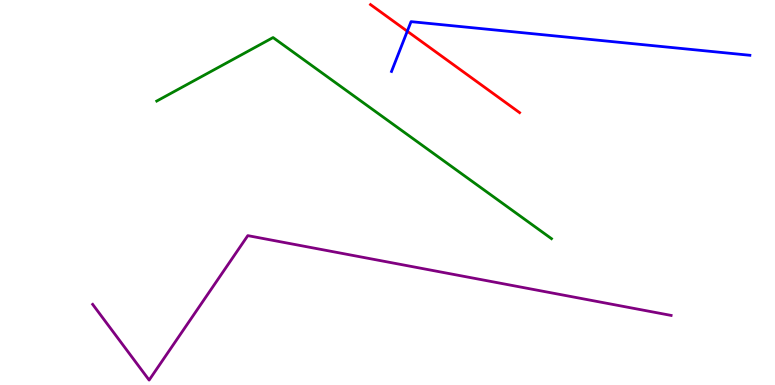[{'lines': ['blue', 'red'], 'intersections': [{'x': 5.26, 'y': 9.19}]}, {'lines': ['green', 'red'], 'intersections': []}, {'lines': ['purple', 'red'], 'intersections': []}, {'lines': ['blue', 'green'], 'intersections': []}, {'lines': ['blue', 'purple'], 'intersections': []}, {'lines': ['green', 'purple'], 'intersections': []}]